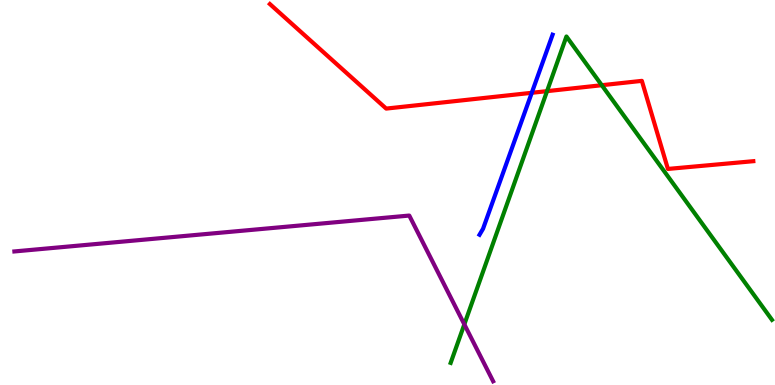[{'lines': ['blue', 'red'], 'intersections': [{'x': 6.86, 'y': 7.59}]}, {'lines': ['green', 'red'], 'intersections': [{'x': 7.06, 'y': 7.63}, {'x': 7.76, 'y': 7.79}]}, {'lines': ['purple', 'red'], 'intersections': []}, {'lines': ['blue', 'green'], 'intersections': []}, {'lines': ['blue', 'purple'], 'intersections': []}, {'lines': ['green', 'purple'], 'intersections': [{'x': 5.99, 'y': 1.58}]}]